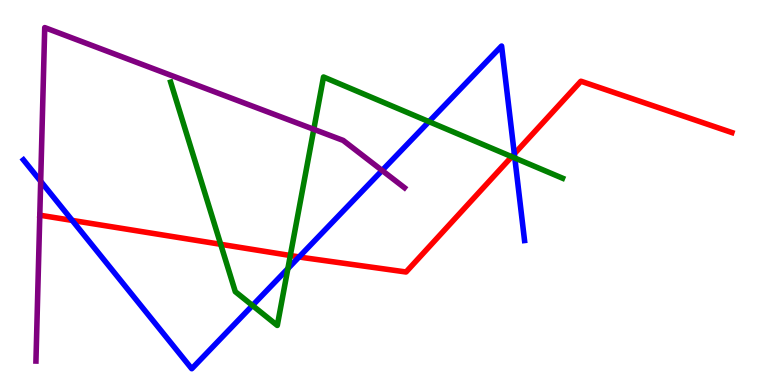[{'lines': ['blue', 'red'], 'intersections': [{'x': 0.932, 'y': 4.28}, {'x': 3.86, 'y': 3.33}, {'x': 6.64, 'y': 6.0}]}, {'lines': ['green', 'red'], 'intersections': [{'x': 2.85, 'y': 3.65}, {'x': 3.75, 'y': 3.36}, {'x': 6.6, 'y': 5.93}]}, {'lines': ['purple', 'red'], 'intersections': []}, {'lines': ['blue', 'green'], 'intersections': [{'x': 3.26, 'y': 2.07}, {'x': 3.71, 'y': 3.02}, {'x': 5.54, 'y': 6.84}, {'x': 6.64, 'y': 5.9}]}, {'lines': ['blue', 'purple'], 'intersections': [{'x': 0.525, 'y': 5.29}, {'x': 4.93, 'y': 5.57}]}, {'lines': ['green', 'purple'], 'intersections': [{'x': 4.05, 'y': 6.64}]}]